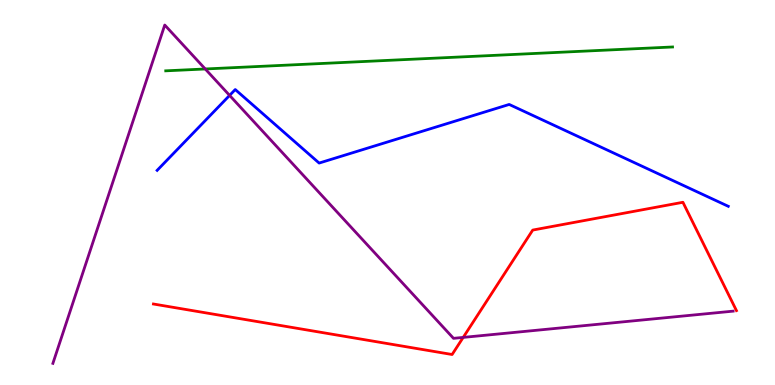[{'lines': ['blue', 'red'], 'intersections': []}, {'lines': ['green', 'red'], 'intersections': []}, {'lines': ['purple', 'red'], 'intersections': [{'x': 5.98, 'y': 1.24}]}, {'lines': ['blue', 'green'], 'intersections': []}, {'lines': ['blue', 'purple'], 'intersections': [{'x': 2.96, 'y': 7.52}]}, {'lines': ['green', 'purple'], 'intersections': [{'x': 2.65, 'y': 8.21}]}]